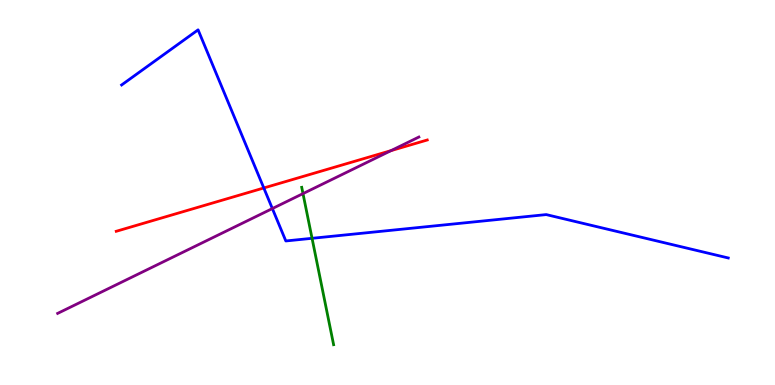[{'lines': ['blue', 'red'], 'intersections': [{'x': 3.4, 'y': 5.12}]}, {'lines': ['green', 'red'], 'intersections': []}, {'lines': ['purple', 'red'], 'intersections': [{'x': 5.05, 'y': 6.09}]}, {'lines': ['blue', 'green'], 'intersections': [{'x': 4.03, 'y': 3.81}]}, {'lines': ['blue', 'purple'], 'intersections': [{'x': 3.51, 'y': 4.58}]}, {'lines': ['green', 'purple'], 'intersections': [{'x': 3.91, 'y': 4.97}]}]